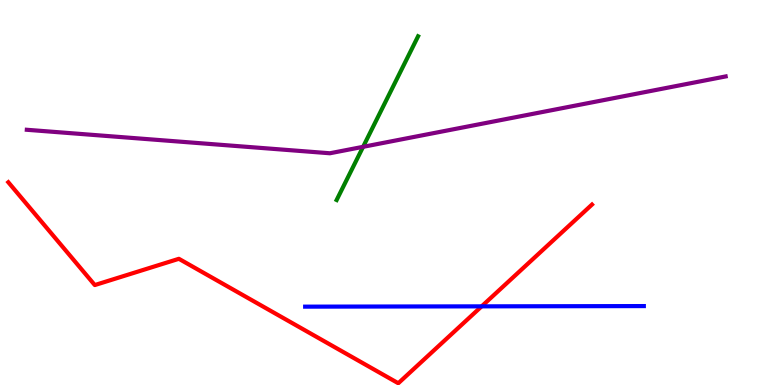[{'lines': ['blue', 'red'], 'intersections': [{'x': 6.21, 'y': 2.04}]}, {'lines': ['green', 'red'], 'intersections': []}, {'lines': ['purple', 'red'], 'intersections': []}, {'lines': ['blue', 'green'], 'intersections': []}, {'lines': ['blue', 'purple'], 'intersections': []}, {'lines': ['green', 'purple'], 'intersections': [{'x': 4.69, 'y': 6.19}]}]